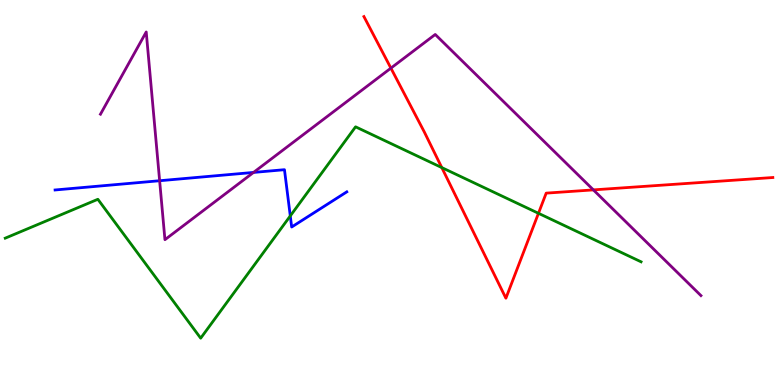[{'lines': ['blue', 'red'], 'intersections': []}, {'lines': ['green', 'red'], 'intersections': [{'x': 5.7, 'y': 5.65}, {'x': 6.95, 'y': 4.46}]}, {'lines': ['purple', 'red'], 'intersections': [{'x': 5.04, 'y': 8.23}, {'x': 7.66, 'y': 5.07}]}, {'lines': ['blue', 'green'], 'intersections': [{'x': 3.75, 'y': 4.39}]}, {'lines': ['blue', 'purple'], 'intersections': [{'x': 2.06, 'y': 5.31}, {'x': 3.27, 'y': 5.52}]}, {'lines': ['green', 'purple'], 'intersections': []}]